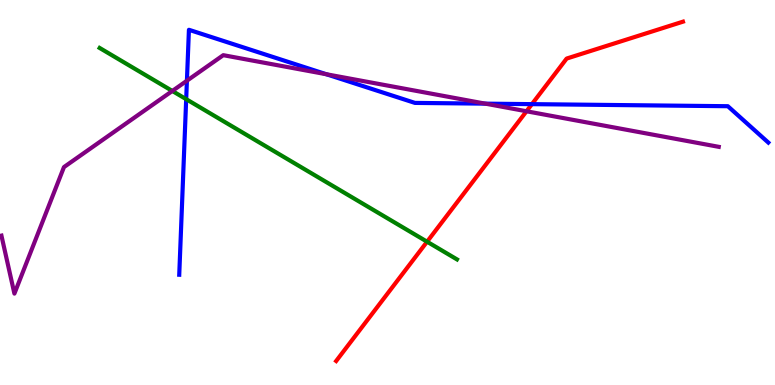[{'lines': ['blue', 'red'], 'intersections': [{'x': 6.86, 'y': 7.3}]}, {'lines': ['green', 'red'], 'intersections': [{'x': 5.51, 'y': 3.72}]}, {'lines': ['purple', 'red'], 'intersections': [{'x': 6.79, 'y': 7.11}]}, {'lines': ['blue', 'green'], 'intersections': [{'x': 2.4, 'y': 7.42}]}, {'lines': ['blue', 'purple'], 'intersections': [{'x': 2.41, 'y': 7.9}, {'x': 4.21, 'y': 8.07}, {'x': 6.26, 'y': 7.31}]}, {'lines': ['green', 'purple'], 'intersections': [{'x': 2.22, 'y': 7.64}]}]